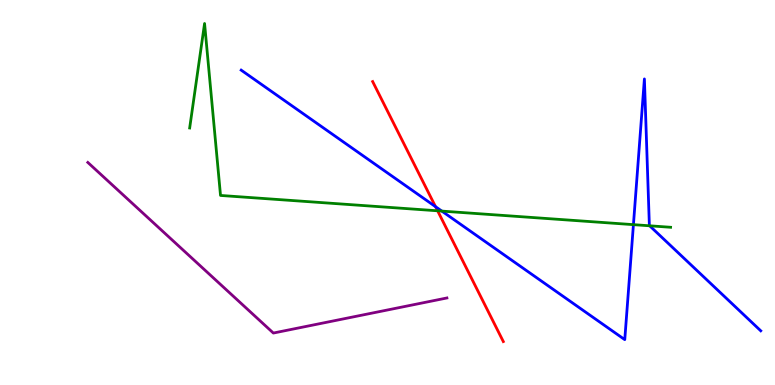[{'lines': ['blue', 'red'], 'intersections': [{'x': 5.62, 'y': 4.63}]}, {'lines': ['green', 'red'], 'intersections': [{'x': 5.65, 'y': 4.52}]}, {'lines': ['purple', 'red'], 'intersections': []}, {'lines': ['blue', 'green'], 'intersections': [{'x': 5.7, 'y': 4.52}, {'x': 8.17, 'y': 4.17}, {'x': 8.38, 'y': 4.14}]}, {'lines': ['blue', 'purple'], 'intersections': []}, {'lines': ['green', 'purple'], 'intersections': []}]